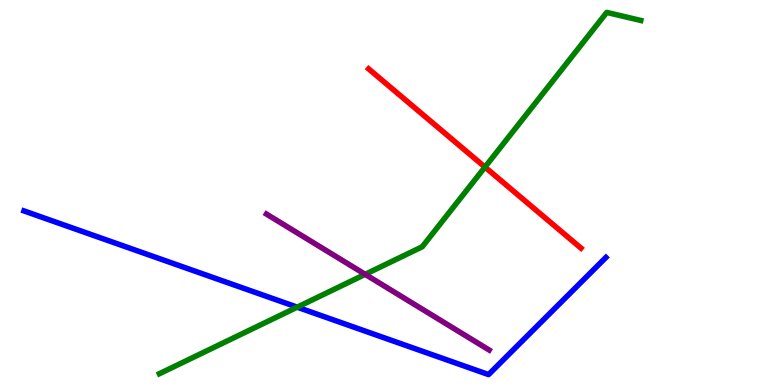[{'lines': ['blue', 'red'], 'intersections': []}, {'lines': ['green', 'red'], 'intersections': [{'x': 6.26, 'y': 5.66}]}, {'lines': ['purple', 'red'], 'intersections': []}, {'lines': ['blue', 'green'], 'intersections': [{'x': 3.83, 'y': 2.02}]}, {'lines': ['blue', 'purple'], 'intersections': []}, {'lines': ['green', 'purple'], 'intersections': [{'x': 4.71, 'y': 2.87}]}]